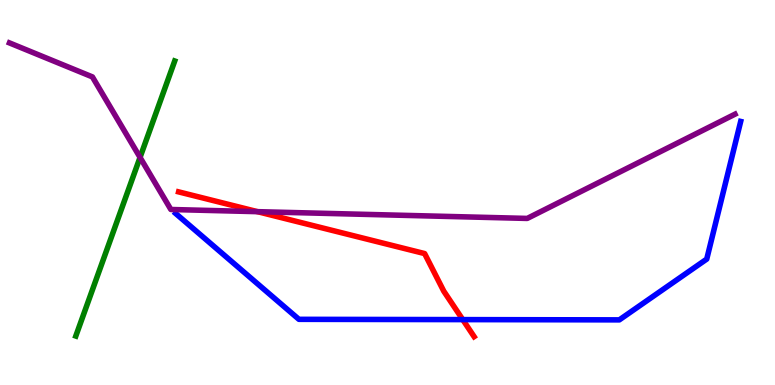[{'lines': ['blue', 'red'], 'intersections': [{'x': 5.97, 'y': 1.7}]}, {'lines': ['green', 'red'], 'intersections': []}, {'lines': ['purple', 'red'], 'intersections': [{'x': 3.32, 'y': 4.5}]}, {'lines': ['blue', 'green'], 'intersections': []}, {'lines': ['blue', 'purple'], 'intersections': []}, {'lines': ['green', 'purple'], 'intersections': [{'x': 1.81, 'y': 5.91}]}]